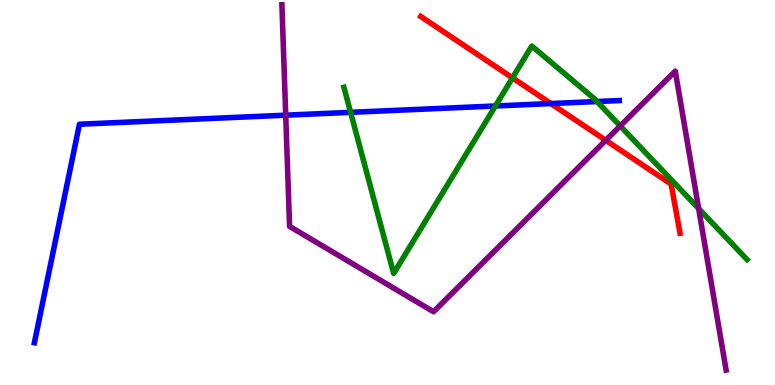[{'lines': ['blue', 'red'], 'intersections': [{'x': 7.11, 'y': 7.31}]}, {'lines': ['green', 'red'], 'intersections': [{'x': 6.61, 'y': 7.98}]}, {'lines': ['purple', 'red'], 'intersections': [{'x': 7.82, 'y': 6.36}]}, {'lines': ['blue', 'green'], 'intersections': [{'x': 4.52, 'y': 7.08}, {'x': 6.39, 'y': 7.25}, {'x': 7.7, 'y': 7.36}]}, {'lines': ['blue', 'purple'], 'intersections': [{'x': 3.69, 'y': 7.01}]}, {'lines': ['green', 'purple'], 'intersections': [{'x': 8.0, 'y': 6.73}, {'x': 9.01, 'y': 4.58}]}]